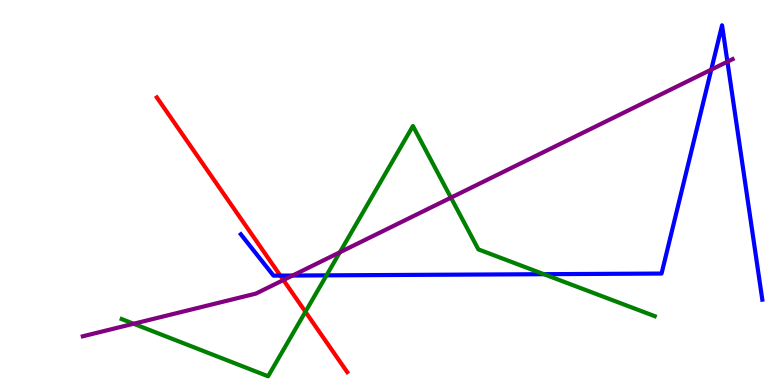[{'lines': ['blue', 'red'], 'intersections': [{'x': 3.62, 'y': 2.84}]}, {'lines': ['green', 'red'], 'intersections': [{'x': 3.94, 'y': 1.9}]}, {'lines': ['purple', 'red'], 'intersections': [{'x': 3.66, 'y': 2.73}]}, {'lines': ['blue', 'green'], 'intersections': [{'x': 4.21, 'y': 2.85}, {'x': 7.02, 'y': 2.88}]}, {'lines': ['blue', 'purple'], 'intersections': [{'x': 3.78, 'y': 2.84}, {'x': 9.18, 'y': 8.19}, {'x': 9.39, 'y': 8.4}]}, {'lines': ['green', 'purple'], 'intersections': [{'x': 1.72, 'y': 1.59}, {'x': 4.39, 'y': 3.45}, {'x': 5.82, 'y': 4.87}]}]